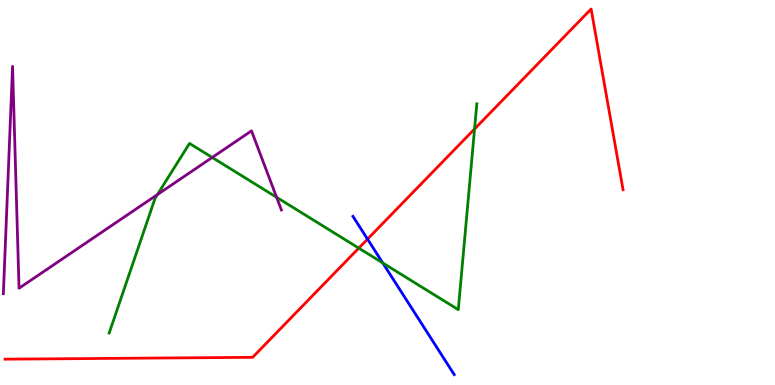[{'lines': ['blue', 'red'], 'intersections': [{'x': 4.74, 'y': 3.79}]}, {'lines': ['green', 'red'], 'intersections': [{'x': 4.63, 'y': 3.56}, {'x': 6.12, 'y': 6.65}]}, {'lines': ['purple', 'red'], 'intersections': []}, {'lines': ['blue', 'green'], 'intersections': [{'x': 4.94, 'y': 3.17}]}, {'lines': ['blue', 'purple'], 'intersections': []}, {'lines': ['green', 'purple'], 'intersections': [{'x': 2.03, 'y': 4.95}, {'x': 2.74, 'y': 5.91}, {'x': 3.57, 'y': 4.88}]}]